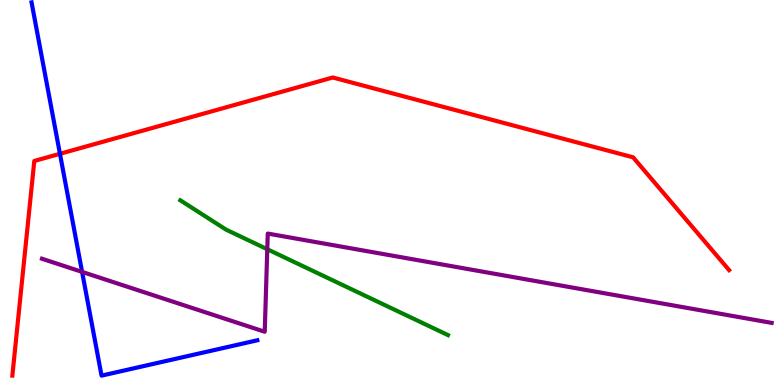[{'lines': ['blue', 'red'], 'intersections': [{'x': 0.774, 'y': 6.01}]}, {'lines': ['green', 'red'], 'intersections': []}, {'lines': ['purple', 'red'], 'intersections': []}, {'lines': ['blue', 'green'], 'intersections': []}, {'lines': ['blue', 'purple'], 'intersections': [{'x': 1.06, 'y': 2.94}]}, {'lines': ['green', 'purple'], 'intersections': [{'x': 3.45, 'y': 3.53}]}]